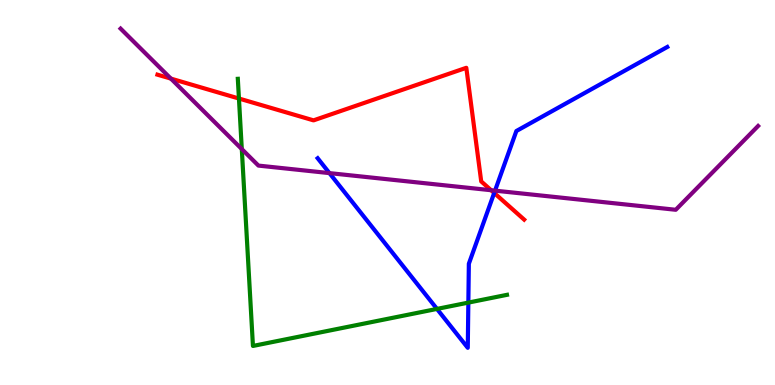[{'lines': ['blue', 'red'], 'intersections': [{'x': 6.38, 'y': 4.99}]}, {'lines': ['green', 'red'], 'intersections': [{'x': 3.08, 'y': 7.44}]}, {'lines': ['purple', 'red'], 'intersections': [{'x': 2.2, 'y': 7.96}, {'x': 6.34, 'y': 5.06}]}, {'lines': ['blue', 'green'], 'intersections': [{'x': 5.64, 'y': 1.98}, {'x': 6.04, 'y': 2.14}]}, {'lines': ['blue', 'purple'], 'intersections': [{'x': 4.25, 'y': 5.5}, {'x': 6.39, 'y': 5.05}]}, {'lines': ['green', 'purple'], 'intersections': [{'x': 3.12, 'y': 6.13}]}]